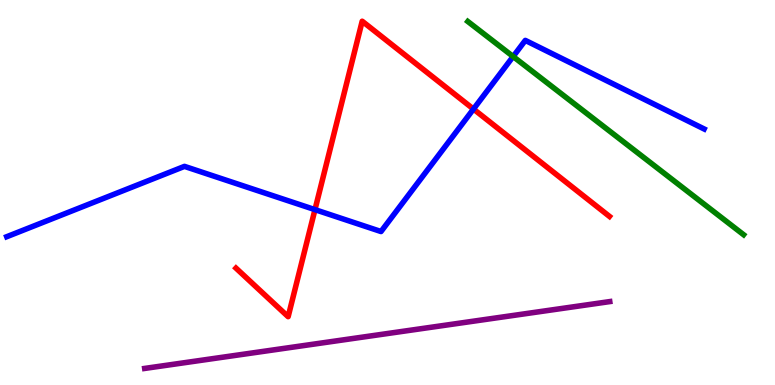[{'lines': ['blue', 'red'], 'intersections': [{'x': 4.06, 'y': 4.55}, {'x': 6.11, 'y': 7.17}]}, {'lines': ['green', 'red'], 'intersections': []}, {'lines': ['purple', 'red'], 'intersections': []}, {'lines': ['blue', 'green'], 'intersections': [{'x': 6.62, 'y': 8.53}]}, {'lines': ['blue', 'purple'], 'intersections': []}, {'lines': ['green', 'purple'], 'intersections': []}]